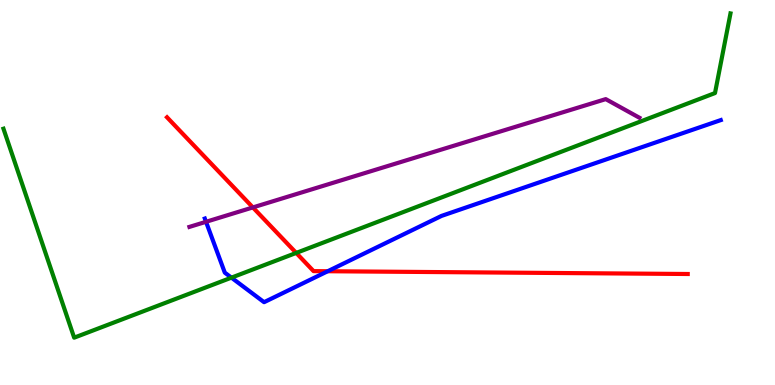[{'lines': ['blue', 'red'], 'intersections': [{'x': 4.23, 'y': 2.95}]}, {'lines': ['green', 'red'], 'intersections': [{'x': 3.82, 'y': 3.43}]}, {'lines': ['purple', 'red'], 'intersections': [{'x': 3.26, 'y': 4.61}]}, {'lines': ['blue', 'green'], 'intersections': [{'x': 2.99, 'y': 2.79}]}, {'lines': ['blue', 'purple'], 'intersections': [{'x': 2.66, 'y': 4.24}]}, {'lines': ['green', 'purple'], 'intersections': []}]